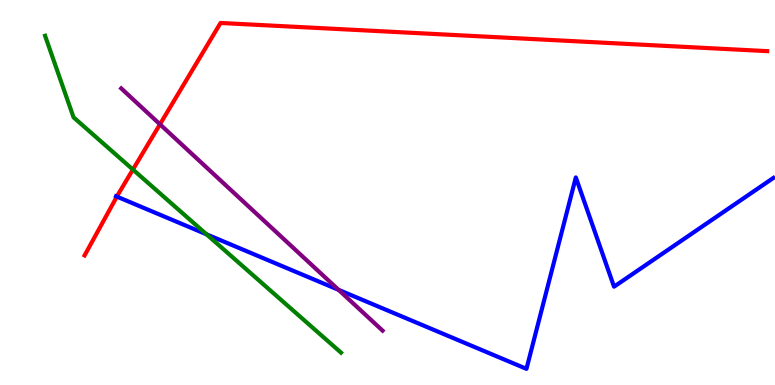[{'lines': ['blue', 'red'], 'intersections': [{'x': 1.51, 'y': 4.89}]}, {'lines': ['green', 'red'], 'intersections': [{'x': 1.71, 'y': 5.6}]}, {'lines': ['purple', 'red'], 'intersections': [{'x': 2.06, 'y': 6.77}]}, {'lines': ['blue', 'green'], 'intersections': [{'x': 2.66, 'y': 3.91}]}, {'lines': ['blue', 'purple'], 'intersections': [{'x': 4.37, 'y': 2.47}]}, {'lines': ['green', 'purple'], 'intersections': []}]